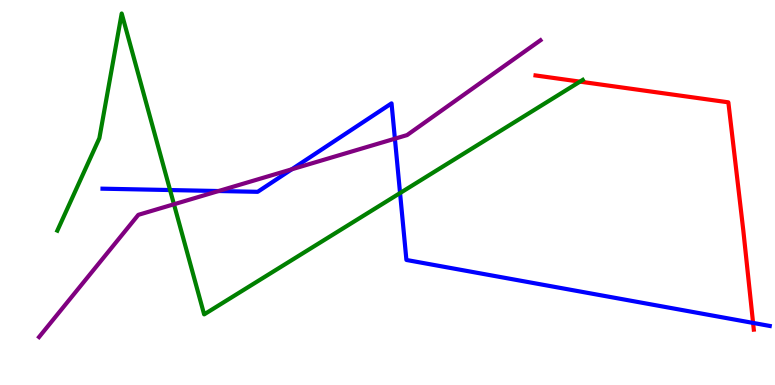[{'lines': ['blue', 'red'], 'intersections': [{'x': 9.72, 'y': 1.61}]}, {'lines': ['green', 'red'], 'intersections': [{'x': 7.48, 'y': 7.88}]}, {'lines': ['purple', 'red'], 'intersections': []}, {'lines': ['blue', 'green'], 'intersections': [{'x': 2.19, 'y': 5.06}, {'x': 5.16, 'y': 4.99}]}, {'lines': ['blue', 'purple'], 'intersections': [{'x': 2.82, 'y': 5.04}, {'x': 3.76, 'y': 5.6}, {'x': 5.1, 'y': 6.4}]}, {'lines': ['green', 'purple'], 'intersections': [{'x': 2.24, 'y': 4.69}]}]